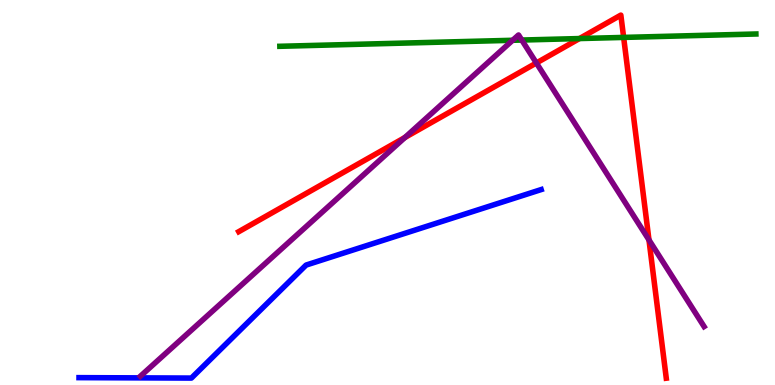[{'lines': ['blue', 'red'], 'intersections': []}, {'lines': ['green', 'red'], 'intersections': [{'x': 7.48, 'y': 9.0}, {'x': 8.05, 'y': 9.03}]}, {'lines': ['purple', 'red'], 'intersections': [{'x': 5.22, 'y': 6.43}, {'x': 6.92, 'y': 8.36}, {'x': 8.37, 'y': 3.77}]}, {'lines': ['blue', 'green'], 'intersections': []}, {'lines': ['blue', 'purple'], 'intersections': []}, {'lines': ['green', 'purple'], 'intersections': [{'x': 6.61, 'y': 8.95}, {'x': 6.73, 'y': 8.96}]}]